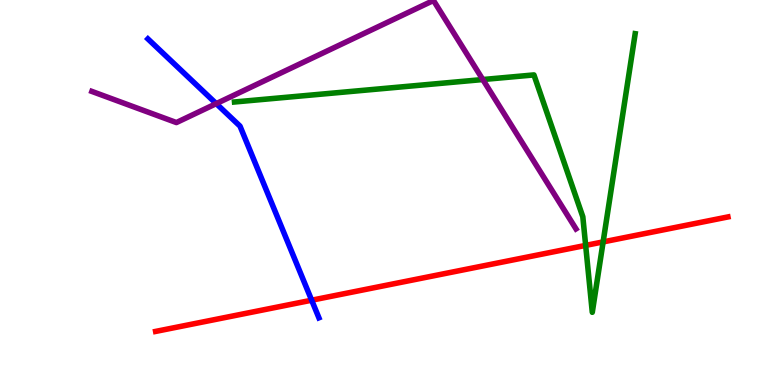[{'lines': ['blue', 'red'], 'intersections': [{'x': 4.02, 'y': 2.2}]}, {'lines': ['green', 'red'], 'intersections': [{'x': 7.56, 'y': 3.63}, {'x': 7.78, 'y': 3.72}]}, {'lines': ['purple', 'red'], 'intersections': []}, {'lines': ['blue', 'green'], 'intersections': []}, {'lines': ['blue', 'purple'], 'intersections': [{'x': 2.79, 'y': 7.31}]}, {'lines': ['green', 'purple'], 'intersections': [{'x': 6.23, 'y': 7.93}]}]